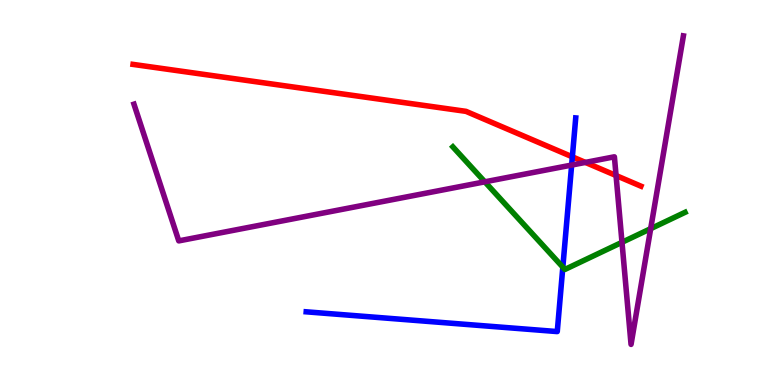[{'lines': ['blue', 'red'], 'intersections': [{'x': 7.39, 'y': 5.93}]}, {'lines': ['green', 'red'], 'intersections': []}, {'lines': ['purple', 'red'], 'intersections': [{'x': 7.55, 'y': 5.78}, {'x': 7.95, 'y': 5.44}]}, {'lines': ['blue', 'green'], 'intersections': [{'x': 7.26, 'y': 3.06}]}, {'lines': ['blue', 'purple'], 'intersections': [{'x': 7.38, 'y': 5.71}]}, {'lines': ['green', 'purple'], 'intersections': [{'x': 6.26, 'y': 5.28}, {'x': 8.03, 'y': 3.71}, {'x': 8.4, 'y': 4.06}]}]